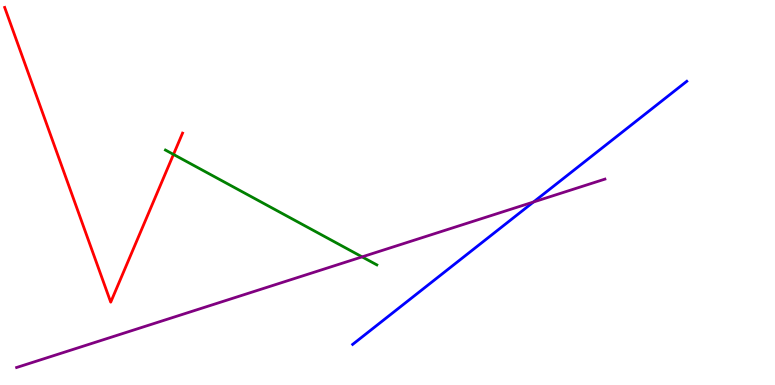[{'lines': ['blue', 'red'], 'intersections': []}, {'lines': ['green', 'red'], 'intersections': [{'x': 2.24, 'y': 5.99}]}, {'lines': ['purple', 'red'], 'intersections': []}, {'lines': ['blue', 'green'], 'intersections': []}, {'lines': ['blue', 'purple'], 'intersections': [{'x': 6.88, 'y': 4.75}]}, {'lines': ['green', 'purple'], 'intersections': [{'x': 4.67, 'y': 3.33}]}]